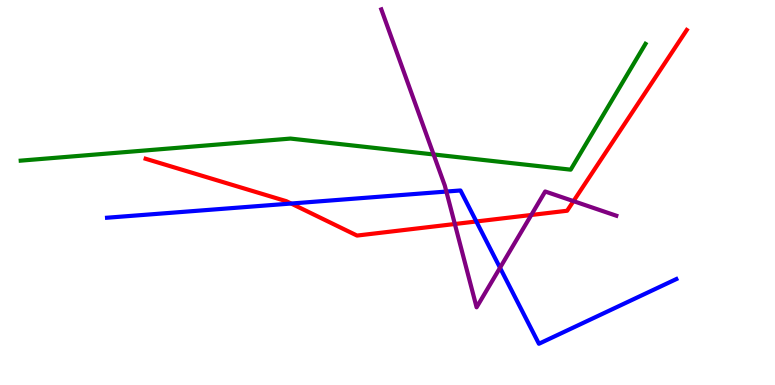[{'lines': ['blue', 'red'], 'intersections': [{'x': 3.76, 'y': 4.71}, {'x': 6.15, 'y': 4.25}]}, {'lines': ['green', 'red'], 'intersections': []}, {'lines': ['purple', 'red'], 'intersections': [{'x': 5.87, 'y': 4.18}, {'x': 6.86, 'y': 4.42}, {'x': 7.4, 'y': 4.78}]}, {'lines': ['blue', 'green'], 'intersections': []}, {'lines': ['blue', 'purple'], 'intersections': [{'x': 5.76, 'y': 5.02}, {'x': 6.45, 'y': 3.05}]}, {'lines': ['green', 'purple'], 'intersections': [{'x': 5.59, 'y': 5.99}]}]